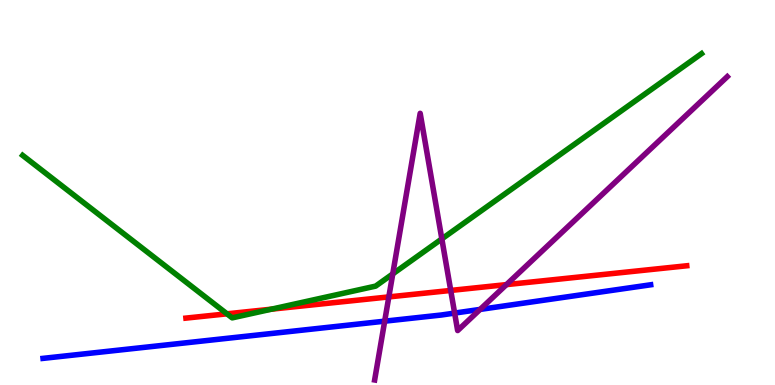[{'lines': ['blue', 'red'], 'intersections': []}, {'lines': ['green', 'red'], 'intersections': [{'x': 2.93, 'y': 1.85}, {'x': 3.5, 'y': 1.97}]}, {'lines': ['purple', 'red'], 'intersections': [{'x': 5.02, 'y': 2.29}, {'x': 5.82, 'y': 2.46}, {'x': 6.53, 'y': 2.61}]}, {'lines': ['blue', 'green'], 'intersections': []}, {'lines': ['blue', 'purple'], 'intersections': [{'x': 4.96, 'y': 1.66}, {'x': 5.87, 'y': 1.87}, {'x': 6.2, 'y': 1.96}]}, {'lines': ['green', 'purple'], 'intersections': [{'x': 5.07, 'y': 2.89}, {'x': 5.7, 'y': 3.8}]}]